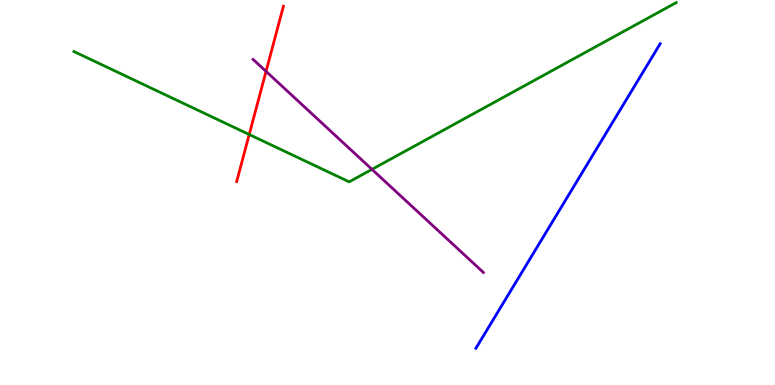[{'lines': ['blue', 'red'], 'intersections': []}, {'lines': ['green', 'red'], 'intersections': [{'x': 3.22, 'y': 6.51}]}, {'lines': ['purple', 'red'], 'intersections': [{'x': 3.43, 'y': 8.15}]}, {'lines': ['blue', 'green'], 'intersections': []}, {'lines': ['blue', 'purple'], 'intersections': []}, {'lines': ['green', 'purple'], 'intersections': [{'x': 4.8, 'y': 5.6}]}]